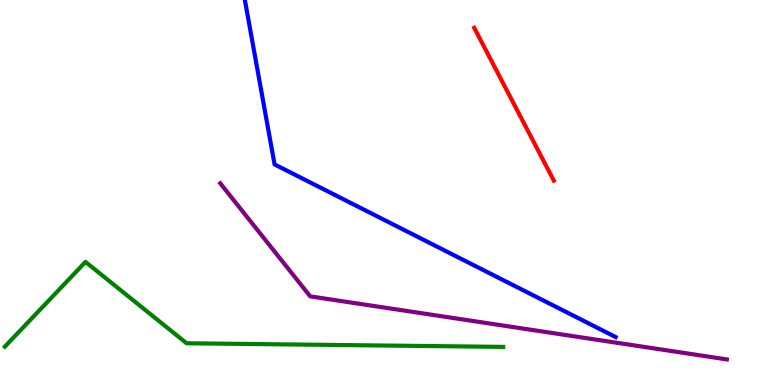[{'lines': ['blue', 'red'], 'intersections': []}, {'lines': ['green', 'red'], 'intersections': []}, {'lines': ['purple', 'red'], 'intersections': []}, {'lines': ['blue', 'green'], 'intersections': []}, {'lines': ['blue', 'purple'], 'intersections': []}, {'lines': ['green', 'purple'], 'intersections': []}]